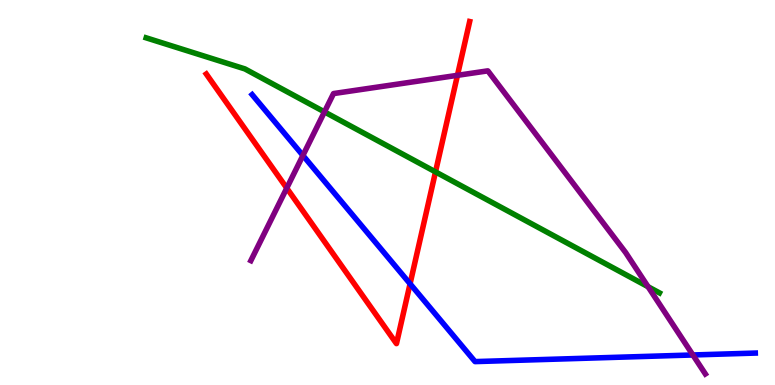[{'lines': ['blue', 'red'], 'intersections': [{'x': 5.29, 'y': 2.63}]}, {'lines': ['green', 'red'], 'intersections': [{'x': 5.62, 'y': 5.54}]}, {'lines': ['purple', 'red'], 'intersections': [{'x': 3.7, 'y': 5.11}, {'x': 5.9, 'y': 8.04}]}, {'lines': ['blue', 'green'], 'intersections': []}, {'lines': ['blue', 'purple'], 'intersections': [{'x': 3.91, 'y': 5.96}, {'x': 8.94, 'y': 0.78}]}, {'lines': ['green', 'purple'], 'intersections': [{'x': 4.19, 'y': 7.09}, {'x': 8.36, 'y': 2.55}]}]